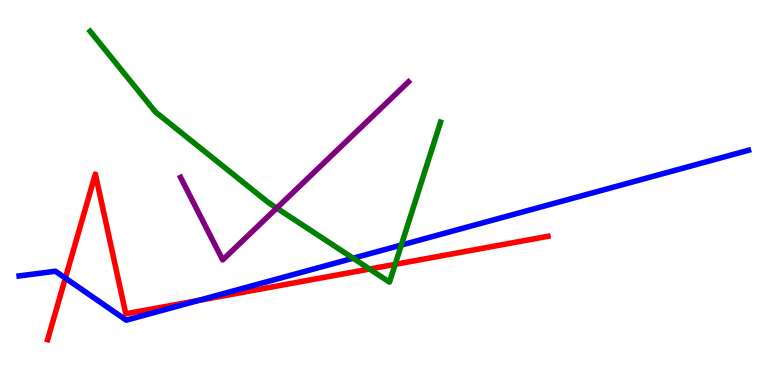[{'lines': ['blue', 'red'], 'intersections': [{'x': 0.843, 'y': 2.78}, {'x': 2.56, 'y': 2.2}]}, {'lines': ['green', 'red'], 'intersections': [{'x': 4.77, 'y': 3.01}, {'x': 5.1, 'y': 3.13}]}, {'lines': ['purple', 'red'], 'intersections': []}, {'lines': ['blue', 'green'], 'intersections': [{'x': 4.56, 'y': 3.29}, {'x': 5.18, 'y': 3.63}]}, {'lines': ['blue', 'purple'], 'intersections': []}, {'lines': ['green', 'purple'], 'intersections': [{'x': 3.57, 'y': 4.6}]}]